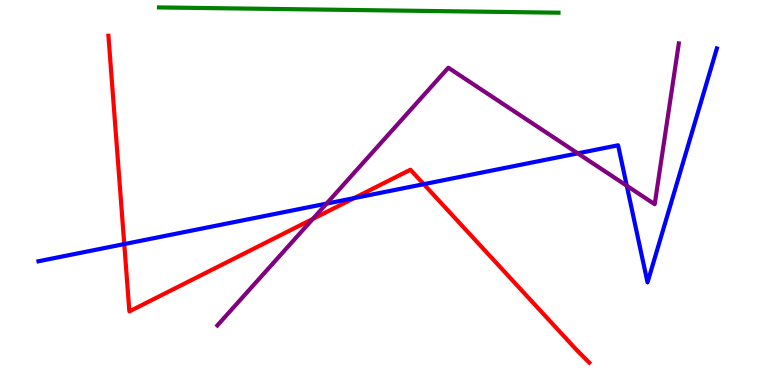[{'lines': ['blue', 'red'], 'intersections': [{'x': 1.6, 'y': 3.66}, {'x': 4.57, 'y': 4.85}, {'x': 5.47, 'y': 5.22}]}, {'lines': ['green', 'red'], 'intersections': []}, {'lines': ['purple', 'red'], 'intersections': [{'x': 4.04, 'y': 4.31}]}, {'lines': ['blue', 'green'], 'intersections': []}, {'lines': ['blue', 'purple'], 'intersections': [{'x': 4.21, 'y': 4.71}, {'x': 7.46, 'y': 6.02}, {'x': 8.09, 'y': 5.17}]}, {'lines': ['green', 'purple'], 'intersections': []}]